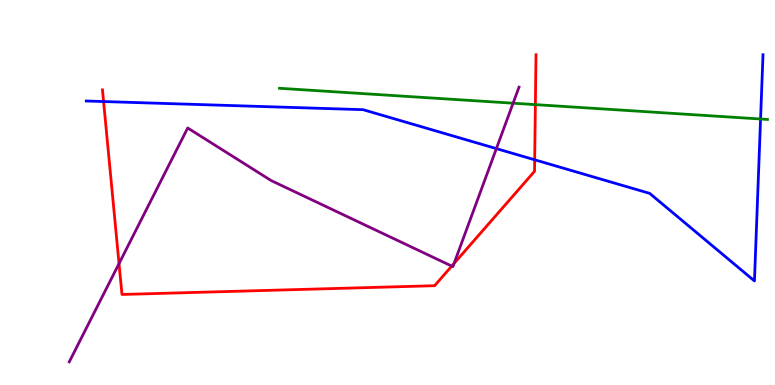[{'lines': ['blue', 'red'], 'intersections': [{'x': 1.34, 'y': 7.36}, {'x': 6.9, 'y': 5.85}]}, {'lines': ['green', 'red'], 'intersections': [{'x': 6.91, 'y': 7.28}]}, {'lines': ['purple', 'red'], 'intersections': [{'x': 1.54, 'y': 3.15}, {'x': 5.83, 'y': 3.09}, {'x': 5.86, 'y': 3.16}]}, {'lines': ['blue', 'green'], 'intersections': [{'x': 9.81, 'y': 6.91}]}, {'lines': ['blue', 'purple'], 'intersections': [{'x': 6.4, 'y': 6.14}]}, {'lines': ['green', 'purple'], 'intersections': [{'x': 6.62, 'y': 7.32}]}]